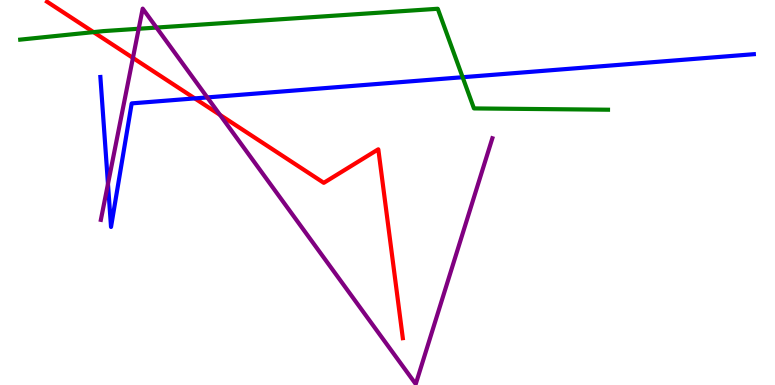[{'lines': ['blue', 'red'], 'intersections': [{'x': 2.51, 'y': 7.44}]}, {'lines': ['green', 'red'], 'intersections': [{'x': 1.21, 'y': 9.17}]}, {'lines': ['purple', 'red'], 'intersections': [{'x': 1.72, 'y': 8.5}, {'x': 2.84, 'y': 7.02}]}, {'lines': ['blue', 'green'], 'intersections': [{'x': 5.97, 'y': 7.99}]}, {'lines': ['blue', 'purple'], 'intersections': [{'x': 1.39, 'y': 5.22}, {'x': 2.67, 'y': 7.47}]}, {'lines': ['green', 'purple'], 'intersections': [{'x': 1.79, 'y': 9.25}, {'x': 2.02, 'y': 9.28}]}]